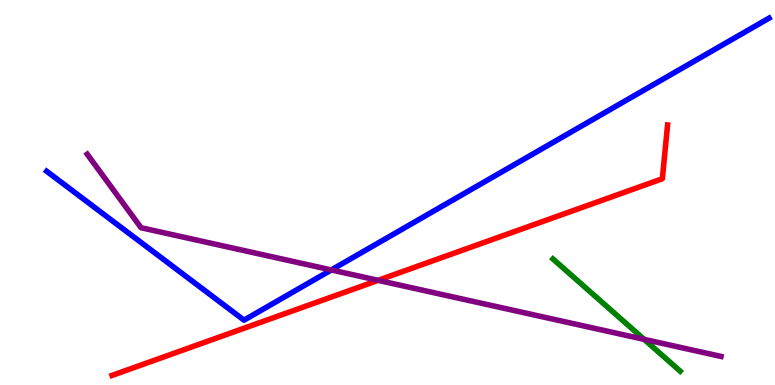[{'lines': ['blue', 'red'], 'intersections': []}, {'lines': ['green', 'red'], 'intersections': []}, {'lines': ['purple', 'red'], 'intersections': [{'x': 4.88, 'y': 2.72}]}, {'lines': ['blue', 'green'], 'intersections': []}, {'lines': ['blue', 'purple'], 'intersections': [{'x': 4.27, 'y': 2.99}]}, {'lines': ['green', 'purple'], 'intersections': [{'x': 8.31, 'y': 1.19}]}]